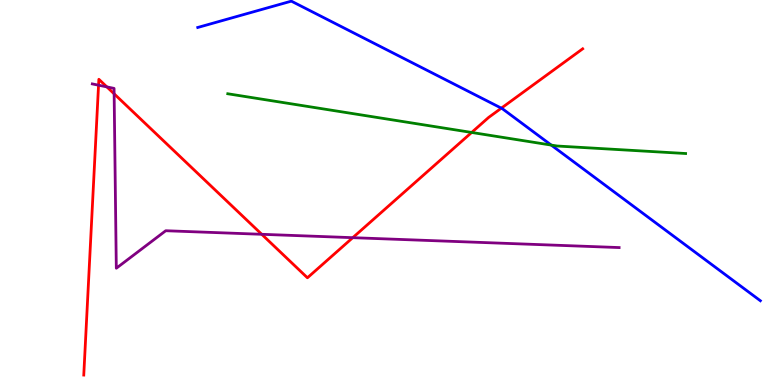[{'lines': ['blue', 'red'], 'intersections': [{'x': 6.47, 'y': 7.19}]}, {'lines': ['green', 'red'], 'intersections': [{'x': 6.09, 'y': 6.56}]}, {'lines': ['purple', 'red'], 'intersections': [{'x': 1.27, 'y': 7.79}, {'x': 1.38, 'y': 7.74}, {'x': 1.47, 'y': 7.56}, {'x': 3.38, 'y': 3.91}, {'x': 4.55, 'y': 3.83}]}, {'lines': ['blue', 'green'], 'intersections': [{'x': 7.11, 'y': 6.23}]}, {'lines': ['blue', 'purple'], 'intersections': []}, {'lines': ['green', 'purple'], 'intersections': []}]